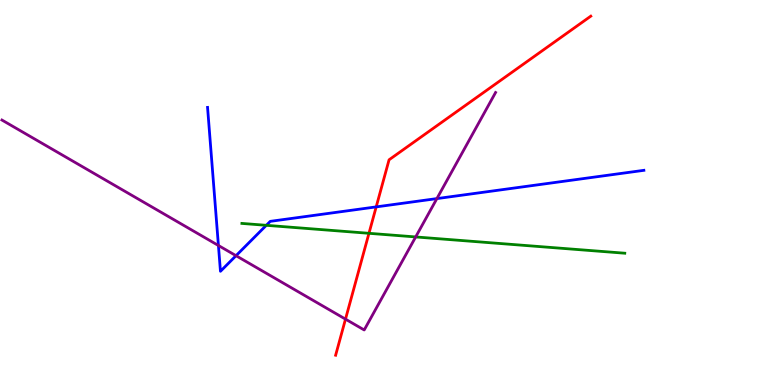[{'lines': ['blue', 'red'], 'intersections': [{'x': 4.85, 'y': 4.63}]}, {'lines': ['green', 'red'], 'intersections': [{'x': 4.76, 'y': 3.94}]}, {'lines': ['purple', 'red'], 'intersections': [{'x': 4.46, 'y': 1.71}]}, {'lines': ['blue', 'green'], 'intersections': [{'x': 3.44, 'y': 4.15}]}, {'lines': ['blue', 'purple'], 'intersections': [{'x': 2.82, 'y': 3.62}, {'x': 3.05, 'y': 3.36}, {'x': 5.64, 'y': 4.84}]}, {'lines': ['green', 'purple'], 'intersections': [{'x': 5.36, 'y': 3.85}]}]